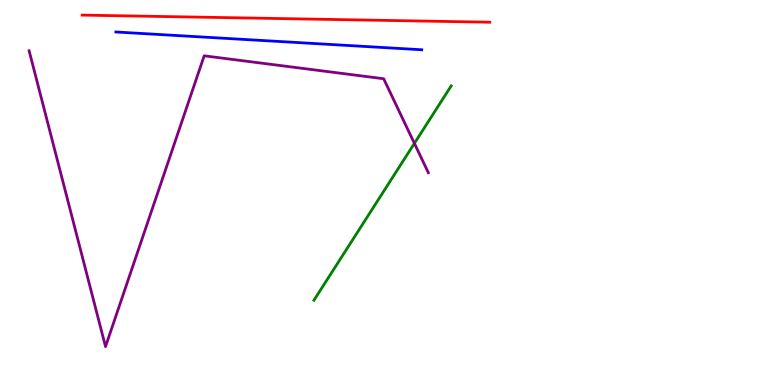[{'lines': ['blue', 'red'], 'intersections': []}, {'lines': ['green', 'red'], 'intersections': []}, {'lines': ['purple', 'red'], 'intersections': []}, {'lines': ['blue', 'green'], 'intersections': []}, {'lines': ['blue', 'purple'], 'intersections': []}, {'lines': ['green', 'purple'], 'intersections': [{'x': 5.35, 'y': 6.28}]}]